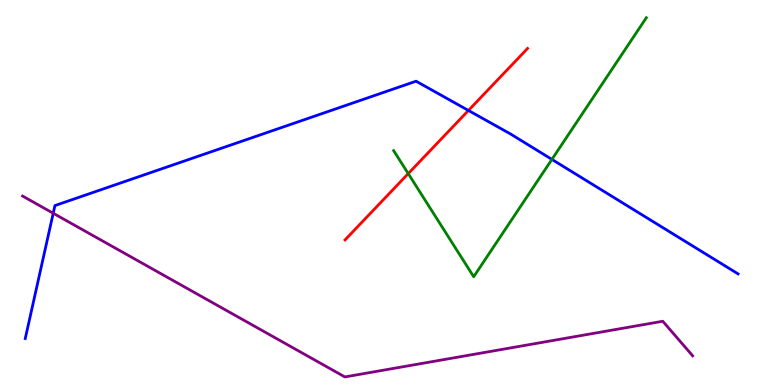[{'lines': ['blue', 'red'], 'intersections': [{'x': 6.04, 'y': 7.13}]}, {'lines': ['green', 'red'], 'intersections': [{'x': 5.27, 'y': 5.49}]}, {'lines': ['purple', 'red'], 'intersections': []}, {'lines': ['blue', 'green'], 'intersections': [{'x': 7.12, 'y': 5.86}]}, {'lines': ['blue', 'purple'], 'intersections': [{'x': 0.687, 'y': 4.46}]}, {'lines': ['green', 'purple'], 'intersections': []}]